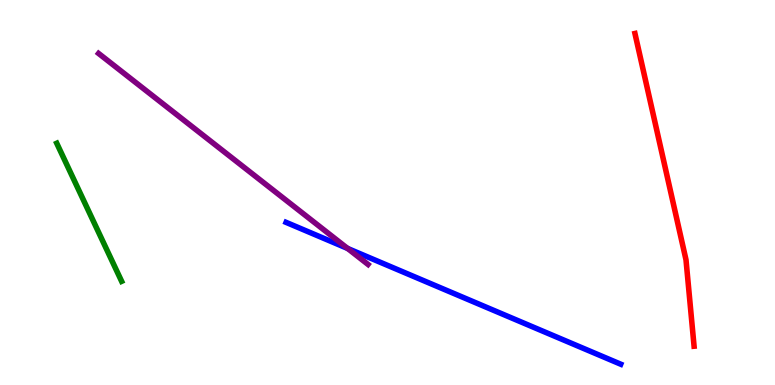[{'lines': ['blue', 'red'], 'intersections': []}, {'lines': ['green', 'red'], 'intersections': []}, {'lines': ['purple', 'red'], 'intersections': []}, {'lines': ['blue', 'green'], 'intersections': []}, {'lines': ['blue', 'purple'], 'intersections': [{'x': 4.49, 'y': 3.55}]}, {'lines': ['green', 'purple'], 'intersections': []}]